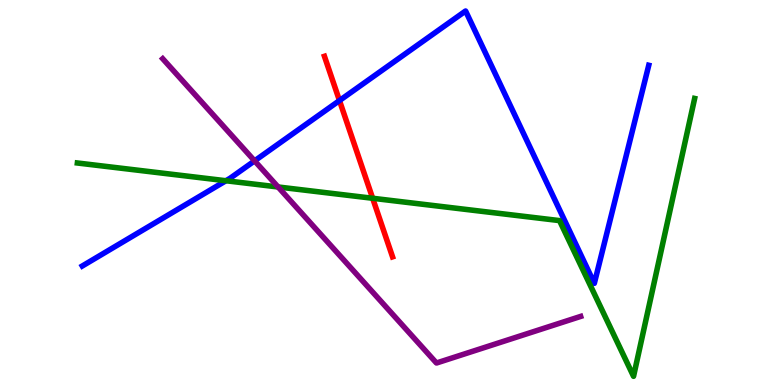[{'lines': ['blue', 'red'], 'intersections': [{'x': 4.38, 'y': 7.39}]}, {'lines': ['green', 'red'], 'intersections': [{'x': 4.81, 'y': 4.85}]}, {'lines': ['purple', 'red'], 'intersections': []}, {'lines': ['blue', 'green'], 'intersections': [{'x': 2.92, 'y': 5.31}]}, {'lines': ['blue', 'purple'], 'intersections': [{'x': 3.29, 'y': 5.82}]}, {'lines': ['green', 'purple'], 'intersections': [{'x': 3.59, 'y': 5.14}]}]